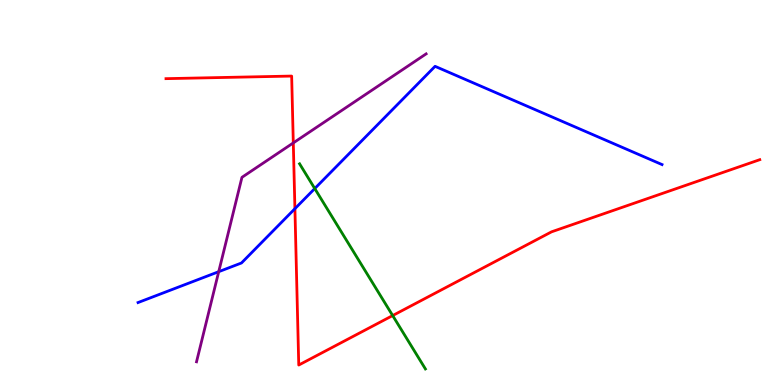[{'lines': ['blue', 'red'], 'intersections': [{'x': 3.81, 'y': 4.58}]}, {'lines': ['green', 'red'], 'intersections': [{'x': 5.07, 'y': 1.8}]}, {'lines': ['purple', 'red'], 'intersections': [{'x': 3.78, 'y': 6.29}]}, {'lines': ['blue', 'green'], 'intersections': [{'x': 4.06, 'y': 5.1}]}, {'lines': ['blue', 'purple'], 'intersections': [{'x': 2.82, 'y': 2.94}]}, {'lines': ['green', 'purple'], 'intersections': []}]